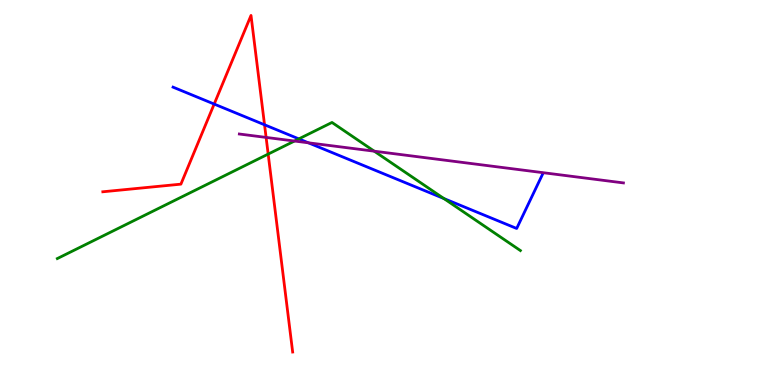[{'lines': ['blue', 'red'], 'intersections': [{'x': 2.76, 'y': 7.3}, {'x': 3.41, 'y': 6.76}]}, {'lines': ['green', 'red'], 'intersections': [{'x': 3.46, 'y': 6.0}]}, {'lines': ['purple', 'red'], 'intersections': [{'x': 3.43, 'y': 6.43}]}, {'lines': ['blue', 'green'], 'intersections': [{'x': 3.86, 'y': 6.39}, {'x': 5.73, 'y': 4.84}]}, {'lines': ['blue', 'purple'], 'intersections': [{'x': 3.98, 'y': 6.29}]}, {'lines': ['green', 'purple'], 'intersections': [{'x': 3.8, 'y': 6.34}, {'x': 4.83, 'y': 6.07}]}]